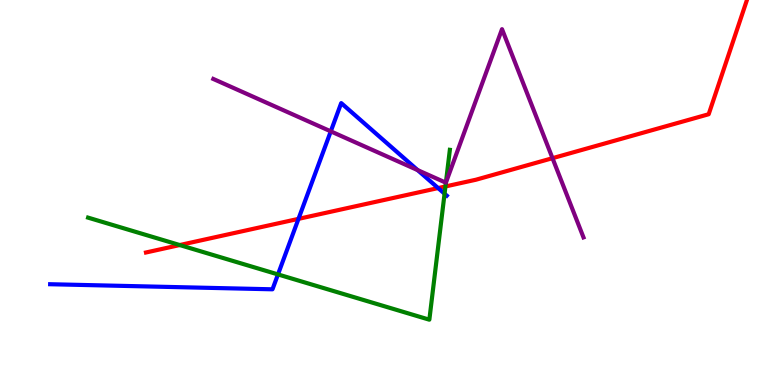[{'lines': ['blue', 'red'], 'intersections': [{'x': 3.85, 'y': 4.32}, {'x': 5.65, 'y': 5.12}]}, {'lines': ['green', 'red'], 'intersections': [{'x': 2.32, 'y': 3.64}, {'x': 5.75, 'y': 5.16}]}, {'lines': ['purple', 'red'], 'intersections': [{'x': 7.13, 'y': 5.89}]}, {'lines': ['blue', 'green'], 'intersections': [{'x': 3.59, 'y': 2.87}, {'x': 5.74, 'y': 4.97}]}, {'lines': ['blue', 'purple'], 'intersections': [{'x': 4.27, 'y': 6.59}, {'x': 5.39, 'y': 5.58}]}, {'lines': ['green', 'purple'], 'intersections': [{'x': 5.75, 'y': 5.26}]}]